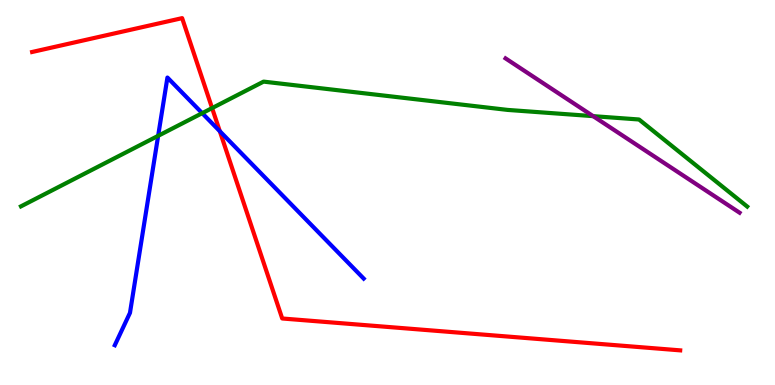[{'lines': ['blue', 'red'], 'intersections': [{'x': 2.84, 'y': 6.59}]}, {'lines': ['green', 'red'], 'intersections': [{'x': 2.74, 'y': 7.19}]}, {'lines': ['purple', 'red'], 'intersections': []}, {'lines': ['blue', 'green'], 'intersections': [{'x': 2.04, 'y': 6.47}, {'x': 2.61, 'y': 7.06}]}, {'lines': ['blue', 'purple'], 'intersections': []}, {'lines': ['green', 'purple'], 'intersections': [{'x': 7.65, 'y': 6.98}]}]